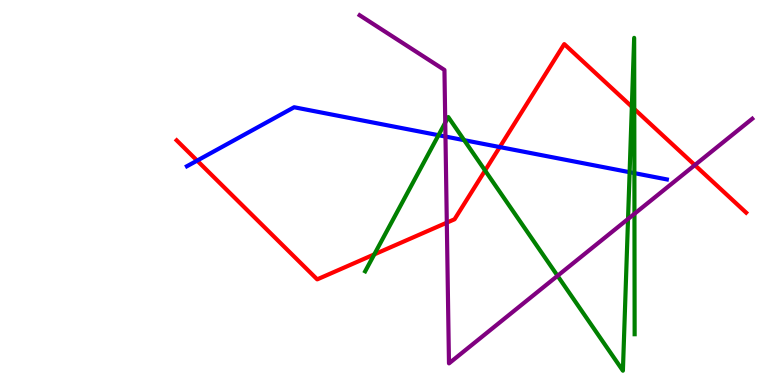[{'lines': ['blue', 'red'], 'intersections': [{'x': 2.54, 'y': 5.83}, {'x': 6.45, 'y': 6.18}]}, {'lines': ['green', 'red'], 'intersections': [{'x': 4.83, 'y': 3.39}, {'x': 6.26, 'y': 5.57}, {'x': 8.15, 'y': 7.23}, {'x': 8.18, 'y': 7.17}]}, {'lines': ['purple', 'red'], 'intersections': [{'x': 5.77, 'y': 4.22}, {'x': 8.97, 'y': 5.71}]}, {'lines': ['blue', 'green'], 'intersections': [{'x': 5.66, 'y': 6.49}, {'x': 5.99, 'y': 6.36}, {'x': 8.12, 'y': 5.53}, {'x': 8.19, 'y': 5.5}]}, {'lines': ['blue', 'purple'], 'intersections': [{'x': 5.75, 'y': 6.45}]}, {'lines': ['green', 'purple'], 'intersections': [{'x': 5.75, 'y': 6.81}, {'x': 7.19, 'y': 2.84}, {'x': 8.1, 'y': 4.31}, {'x': 8.19, 'y': 4.45}]}]